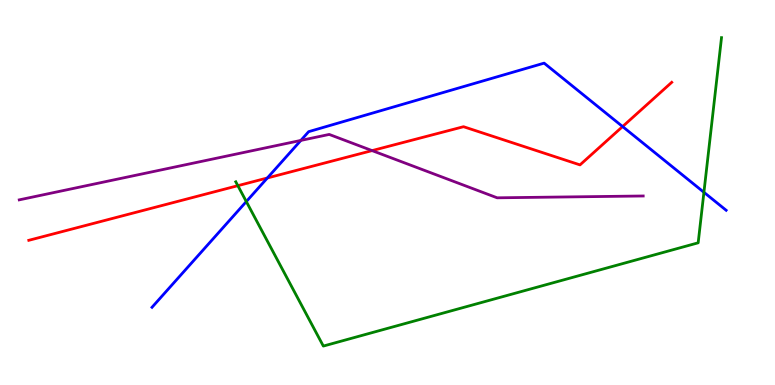[{'lines': ['blue', 'red'], 'intersections': [{'x': 3.45, 'y': 5.38}, {'x': 8.03, 'y': 6.71}]}, {'lines': ['green', 'red'], 'intersections': [{'x': 3.07, 'y': 5.18}]}, {'lines': ['purple', 'red'], 'intersections': [{'x': 4.8, 'y': 6.09}]}, {'lines': ['blue', 'green'], 'intersections': [{'x': 3.18, 'y': 4.76}, {'x': 9.08, 'y': 5.01}]}, {'lines': ['blue', 'purple'], 'intersections': [{'x': 3.88, 'y': 6.35}]}, {'lines': ['green', 'purple'], 'intersections': []}]